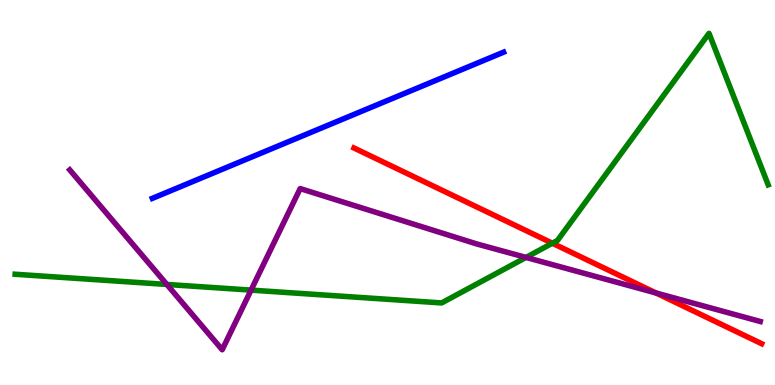[{'lines': ['blue', 'red'], 'intersections': []}, {'lines': ['green', 'red'], 'intersections': [{'x': 7.13, 'y': 3.68}]}, {'lines': ['purple', 'red'], 'intersections': [{'x': 8.46, 'y': 2.39}]}, {'lines': ['blue', 'green'], 'intersections': []}, {'lines': ['blue', 'purple'], 'intersections': []}, {'lines': ['green', 'purple'], 'intersections': [{'x': 2.15, 'y': 2.61}, {'x': 3.24, 'y': 2.46}, {'x': 6.79, 'y': 3.31}]}]